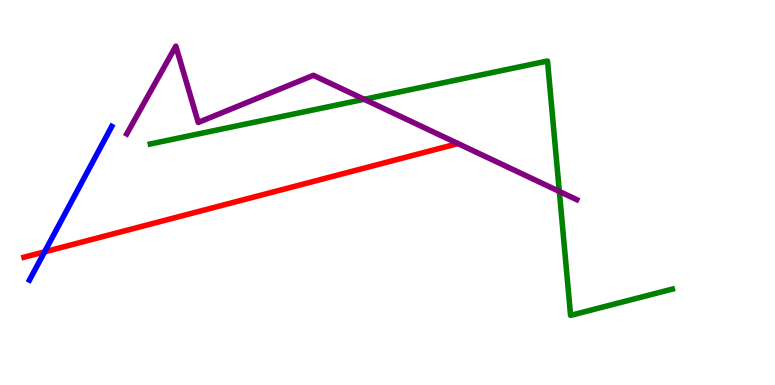[{'lines': ['blue', 'red'], 'intersections': [{'x': 0.575, 'y': 3.46}]}, {'lines': ['green', 'red'], 'intersections': []}, {'lines': ['purple', 'red'], 'intersections': []}, {'lines': ['blue', 'green'], 'intersections': []}, {'lines': ['blue', 'purple'], 'intersections': []}, {'lines': ['green', 'purple'], 'intersections': [{'x': 4.7, 'y': 7.42}, {'x': 7.22, 'y': 5.03}]}]